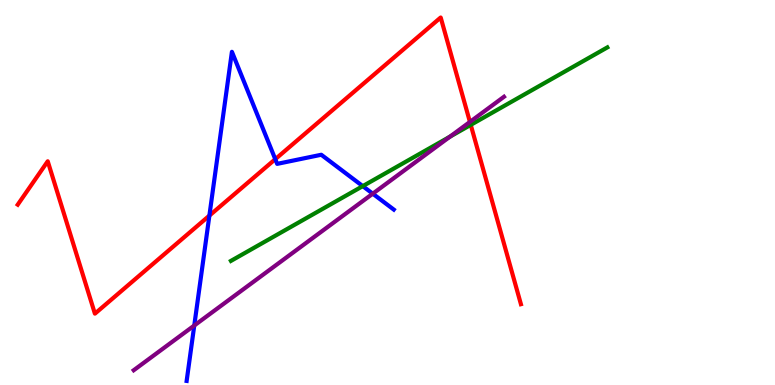[{'lines': ['blue', 'red'], 'intersections': [{'x': 2.7, 'y': 4.4}, {'x': 3.55, 'y': 5.87}]}, {'lines': ['green', 'red'], 'intersections': [{'x': 6.07, 'y': 6.76}]}, {'lines': ['purple', 'red'], 'intersections': [{'x': 6.06, 'y': 6.83}]}, {'lines': ['blue', 'green'], 'intersections': [{'x': 4.68, 'y': 5.17}]}, {'lines': ['blue', 'purple'], 'intersections': [{'x': 2.51, 'y': 1.55}, {'x': 4.81, 'y': 4.97}]}, {'lines': ['green', 'purple'], 'intersections': [{'x': 5.81, 'y': 6.45}]}]